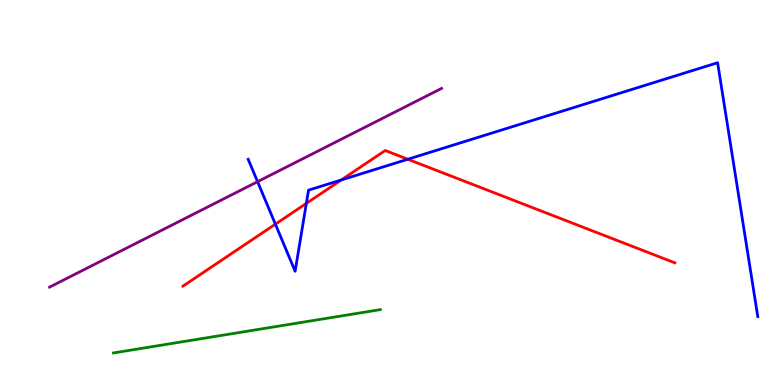[{'lines': ['blue', 'red'], 'intersections': [{'x': 3.55, 'y': 4.18}, {'x': 3.95, 'y': 4.72}, {'x': 4.4, 'y': 5.33}, {'x': 5.26, 'y': 5.86}]}, {'lines': ['green', 'red'], 'intersections': []}, {'lines': ['purple', 'red'], 'intersections': []}, {'lines': ['blue', 'green'], 'intersections': []}, {'lines': ['blue', 'purple'], 'intersections': [{'x': 3.32, 'y': 5.28}]}, {'lines': ['green', 'purple'], 'intersections': []}]